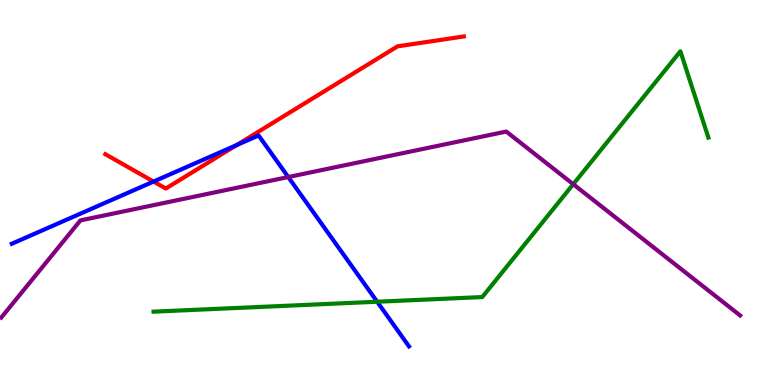[{'lines': ['blue', 'red'], 'intersections': [{'x': 1.98, 'y': 5.28}, {'x': 3.05, 'y': 6.23}]}, {'lines': ['green', 'red'], 'intersections': []}, {'lines': ['purple', 'red'], 'intersections': []}, {'lines': ['blue', 'green'], 'intersections': [{'x': 4.87, 'y': 2.16}]}, {'lines': ['blue', 'purple'], 'intersections': [{'x': 3.72, 'y': 5.4}]}, {'lines': ['green', 'purple'], 'intersections': [{'x': 7.4, 'y': 5.22}]}]